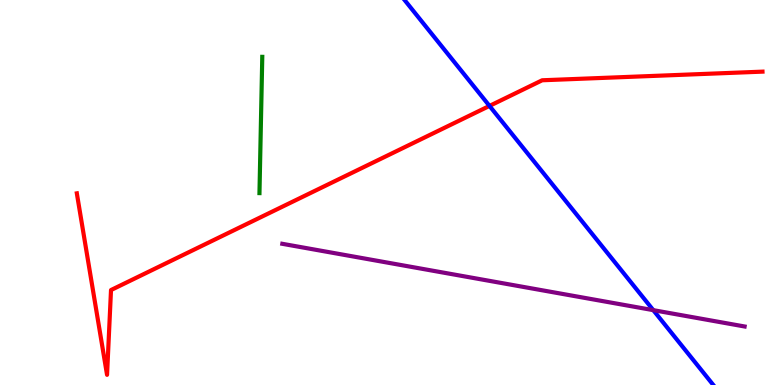[{'lines': ['blue', 'red'], 'intersections': [{'x': 6.32, 'y': 7.25}]}, {'lines': ['green', 'red'], 'intersections': []}, {'lines': ['purple', 'red'], 'intersections': []}, {'lines': ['blue', 'green'], 'intersections': []}, {'lines': ['blue', 'purple'], 'intersections': [{'x': 8.43, 'y': 1.94}]}, {'lines': ['green', 'purple'], 'intersections': []}]